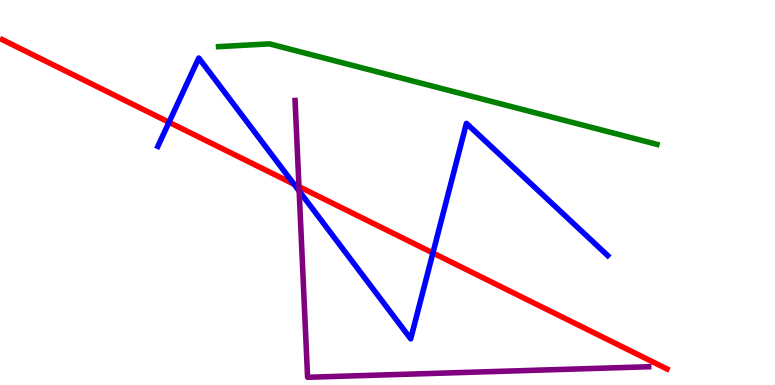[{'lines': ['blue', 'red'], 'intersections': [{'x': 2.18, 'y': 6.82}, {'x': 3.79, 'y': 5.22}, {'x': 5.59, 'y': 3.43}]}, {'lines': ['green', 'red'], 'intersections': []}, {'lines': ['purple', 'red'], 'intersections': [{'x': 3.86, 'y': 5.15}]}, {'lines': ['blue', 'green'], 'intersections': []}, {'lines': ['blue', 'purple'], 'intersections': [{'x': 3.86, 'y': 5.04}]}, {'lines': ['green', 'purple'], 'intersections': []}]